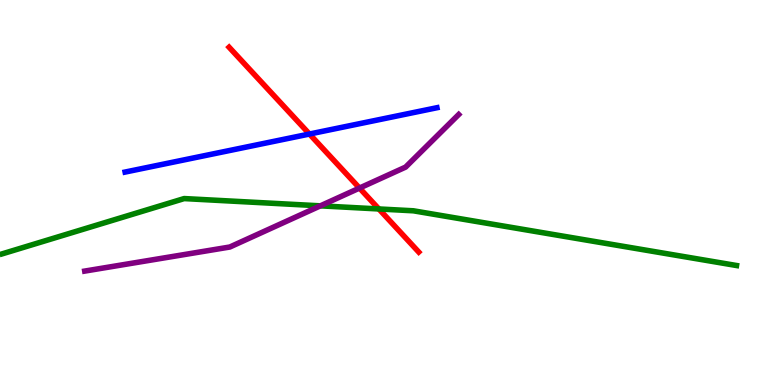[{'lines': ['blue', 'red'], 'intersections': [{'x': 3.99, 'y': 6.52}]}, {'lines': ['green', 'red'], 'intersections': [{'x': 4.89, 'y': 4.57}]}, {'lines': ['purple', 'red'], 'intersections': [{'x': 4.64, 'y': 5.12}]}, {'lines': ['blue', 'green'], 'intersections': []}, {'lines': ['blue', 'purple'], 'intersections': []}, {'lines': ['green', 'purple'], 'intersections': [{'x': 4.13, 'y': 4.65}]}]